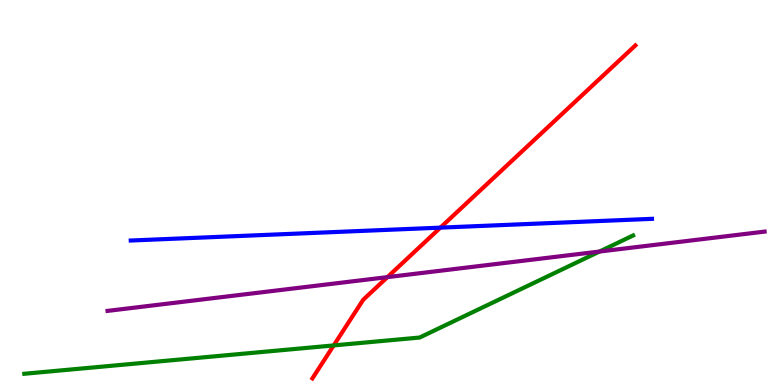[{'lines': ['blue', 'red'], 'intersections': [{'x': 5.68, 'y': 4.09}]}, {'lines': ['green', 'red'], 'intersections': [{'x': 4.31, 'y': 1.03}]}, {'lines': ['purple', 'red'], 'intersections': [{'x': 5.0, 'y': 2.8}]}, {'lines': ['blue', 'green'], 'intersections': []}, {'lines': ['blue', 'purple'], 'intersections': []}, {'lines': ['green', 'purple'], 'intersections': [{'x': 7.74, 'y': 3.47}]}]